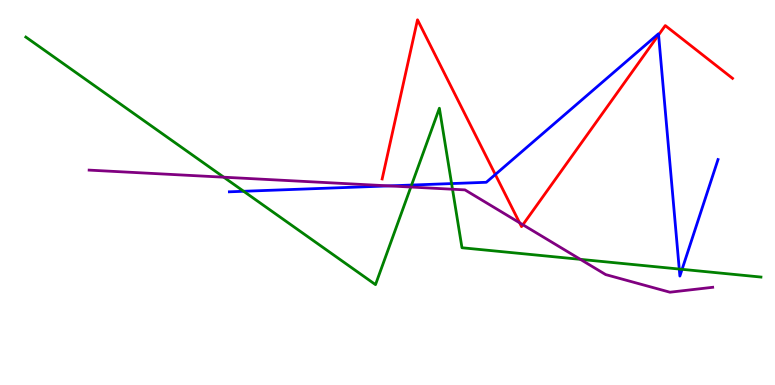[{'lines': ['blue', 'red'], 'intersections': [{'x': 6.39, 'y': 5.47}, {'x': 8.5, 'y': 9.09}]}, {'lines': ['green', 'red'], 'intersections': []}, {'lines': ['purple', 'red'], 'intersections': [{'x': 6.7, 'y': 4.21}, {'x': 6.75, 'y': 4.16}]}, {'lines': ['blue', 'green'], 'intersections': [{'x': 3.14, 'y': 5.03}, {'x': 5.31, 'y': 5.19}, {'x': 5.83, 'y': 5.23}, {'x': 8.76, 'y': 3.01}, {'x': 8.8, 'y': 3.0}]}, {'lines': ['blue', 'purple'], 'intersections': [{'x': 5.02, 'y': 5.17}]}, {'lines': ['green', 'purple'], 'intersections': [{'x': 2.89, 'y': 5.4}, {'x': 5.3, 'y': 5.14}, {'x': 5.84, 'y': 5.08}, {'x': 7.49, 'y': 3.26}]}]